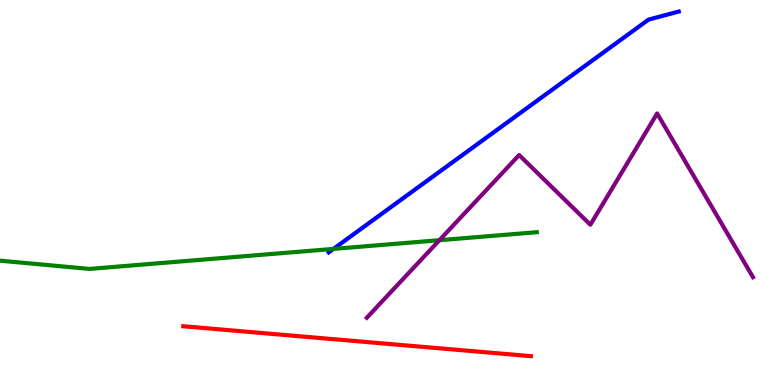[{'lines': ['blue', 'red'], 'intersections': []}, {'lines': ['green', 'red'], 'intersections': []}, {'lines': ['purple', 'red'], 'intersections': []}, {'lines': ['blue', 'green'], 'intersections': [{'x': 4.3, 'y': 3.54}]}, {'lines': ['blue', 'purple'], 'intersections': []}, {'lines': ['green', 'purple'], 'intersections': [{'x': 5.67, 'y': 3.76}]}]